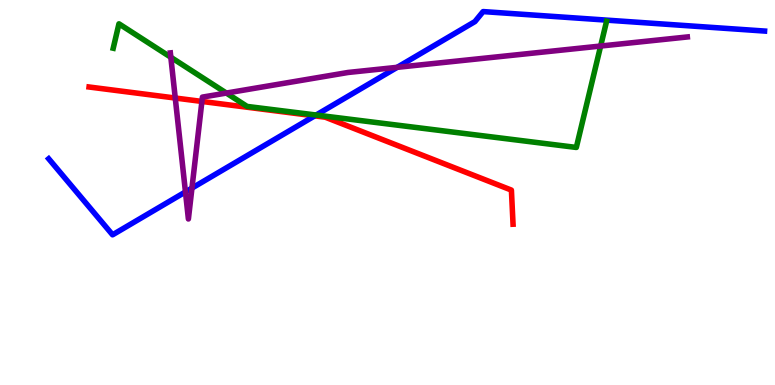[{'lines': ['blue', 'red'], 'intersections': [{'x': 4.06, 'y': 6.99}]}, {'lines': ['green', 'red'], 'intersections': []}, {'lines': ['purple', 'red'], 'intersections': [{'x': 2.26, 'y': 7.45}, {'x': 2.61, 'y': 7.37}]}, {'lines': ['blue', 'green'], 'intersections': [{'x': 4.08, 'y': 7.01}]}, {'lines': ['blue', 'purple'], 'intersections': [{'x': 2.39, 'y': 5.01}, {'x': 2.48, 'y': 5.11}, {'x': 5.13, 'y': 8.25}]}, {'lines': ['green', 'purple'], 'intersections': [{'x': 2.2, 'y': 8.51}, {'x': 2.92, 'y': 7.58}, {'x': 7.75, 'y': 8.8}]}]